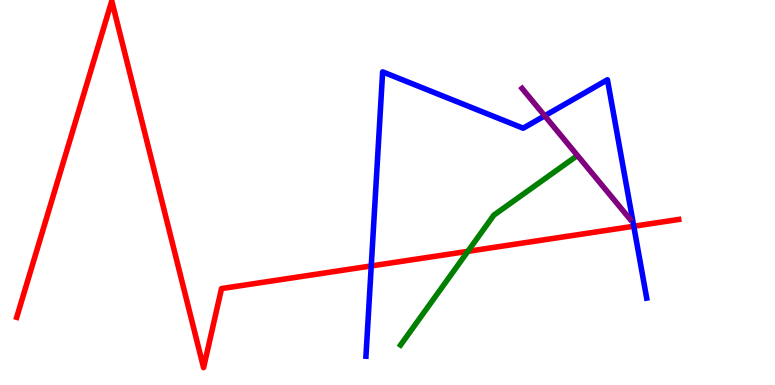[{'lines': ['blue', 'red'], 'intersections': [{'x': 4.79, 'y': 3.09}, {'x': 8.18, 'y': 4.12}]}, {'lines': ['green', 'red'], 'intersections': [{'x': 6.04, 'y': 3.47}]}, {'lines': ['purple', 'red'], 'intersections': []}, {'lines': ['blue', 'green'], 'intersections': []}, {'lines': ['blue', 'purple'], 'intersections': [{'x': 7.03, 'y': 6.99}]}, {'lines': ['green', 'purple'], 'intersections': []}]